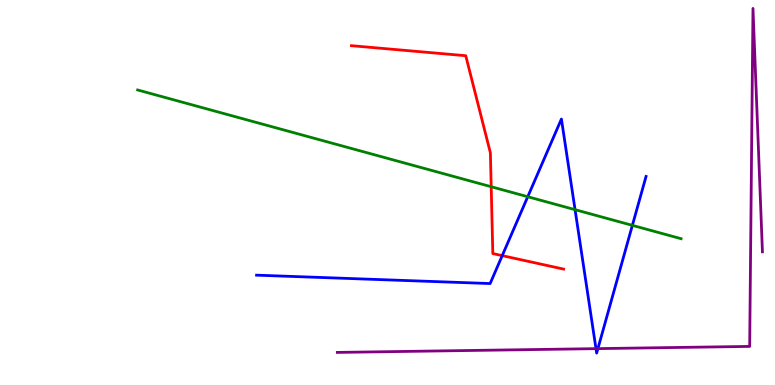[{'lines': ['blue', 'red'], 'intersections': [{'x': 6.48, 'y': 3.36}]}, {'lines': ['green', 'red'], 'intersections': [{'x': 6.34, 'y': 5.15}]}, {'lines': ['purple', 'red'], 'intersections': []}, {'lines': ['blue', 'green'], 'intersections': [{'x': 6.81, 'y': 4.89}, {'x': 7.42, 'y': 4.55}, {'x': 8.16, 'y': 4.15}]}, {'lines': ['blue', 'purple'], 'intersections': [{'x': 7.69, 'y': 0.944}, {'x': 7.71, 'y': 0.945}]}, {'lines': ['green', 'purple'], 'intersections': []}]